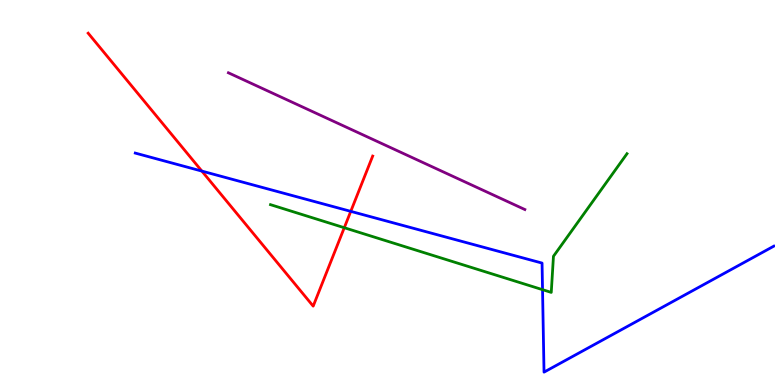[{'lines': ['blue', 'red'], 'intersections': [{'x': 2.6, 'y': 5.56}, {'x': 4.53, 'y': 4.51}]}, {'lines': ['green', 'red'], 'intersections': [{'x': 4.44, 'y': 4.09}]}, {'lines': ['purple', 'red'], 'intersections': []}, {'lines': ['blue', 'green'], 'intersections': [{'x': 7.0, 'y': 2.48}]}, {'lines': ['blue', 'purple'], 'intersections': []}, {'lines': ['green', 'purple'], 'intersections': []}]